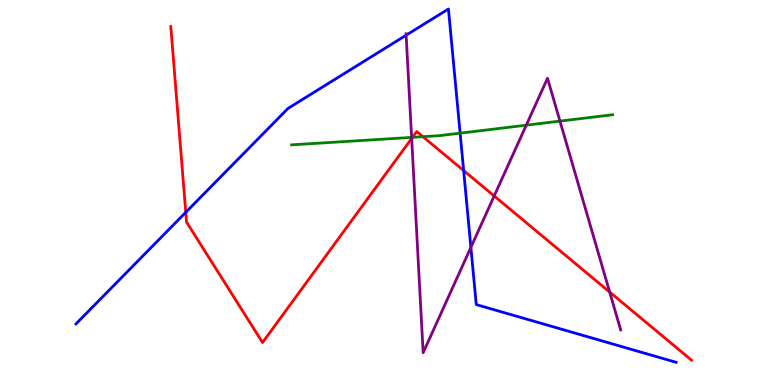[{'lines': ['blue', 'red'], 'intersections': [{'x': 2.4, 'y': 4.49}, {'x': 5.98, 'y': 5.57}]}, {'lines': ['green', 'red'], 'intersections': [{'x': 5.32, 'y': 6.43}, {'x': 5.46, 'y': 6.45}]}, {'lines': ['purple', 'red'], 'intersections': [{'x': 5.31, 'y': 6.4}, {'x': 6.38, 'y': 4.91}, {'x': 7.87, 'y': 2.41}]}, {'lines': ['blue', 'green'], 'intersections': [{'x': 5.94, 'y': 6.54}]}, {'lines': ['blue', 'purple'], 'intersections': [{'x': 5.24, 'y': 9.09}, {'x': 6.08, 'y': 3.57}]}, {'lines': ['green', 'purple'], 'intersections': [{'x': 5.31, 'y': 6.43}, {'x': 6.79, 'y': 6.75}, {'x': 7.23, 'y': 6.85}]}]